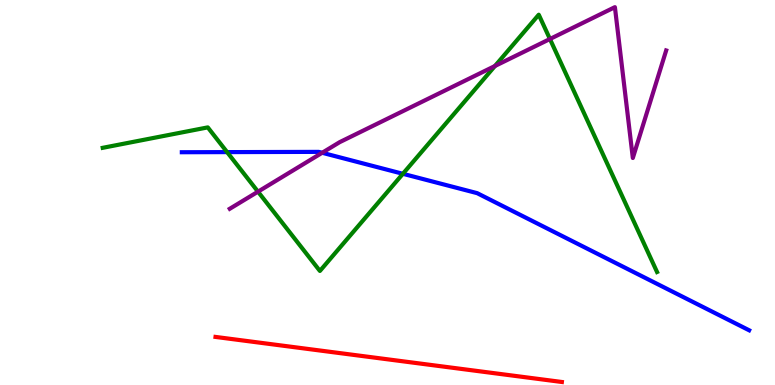[{'lines': ['blue', 'red'], 'intersections': []}, {'lines': ['green', 'red'], 'intersections': []}, {'lines': ['purple', 'red'], 'intersections': []}, {'lines': ['blue', 'green'], 'intersections': [{'x': 2.93, 'y': 6.05}, {'x': 5.2, 'y': 5.49}]}, {'lines': ['blue', 'purple'], 'intersections': [{'x': 4.16, 'y': 6.03}]}, {'lines': ['green', 'purple'], 'intersections': [{'x': 3.33, 'y': 5.02}, {'x': 6.39, 'y': 8.29}, {'x': 7.1, 'y': 8.99}]}]